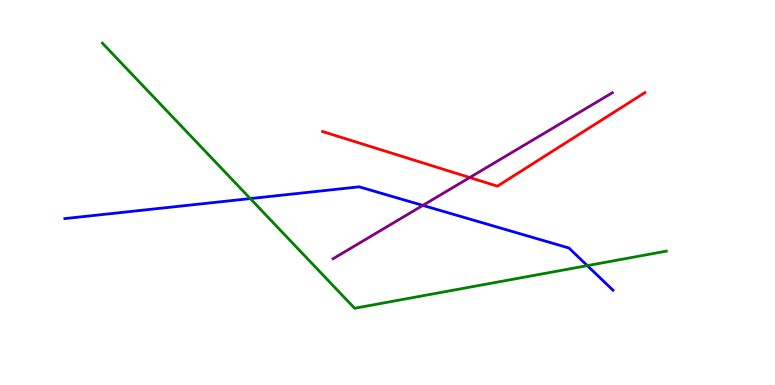[{'lines': ['blue', 'red'], 'intersections': []}, {'lines': ['green', 'red'], 'intersections': []}, {'lines': ['purple', 'red'], 'intersections': [{'x': 6.06, 'y': 5.39}]}, {'lines': ['blue', 'green'], 'intersections': [{'x': 3.23, 'y': 4.84}, {'x': 7.58, 'y': 3.1}]}, {'lines': ['blue', 'purple'], 'intersections': [{'x': 5.46, 'y': 4.67}]}, {'lines': ['green', 'purple'], 'intersections': []}]